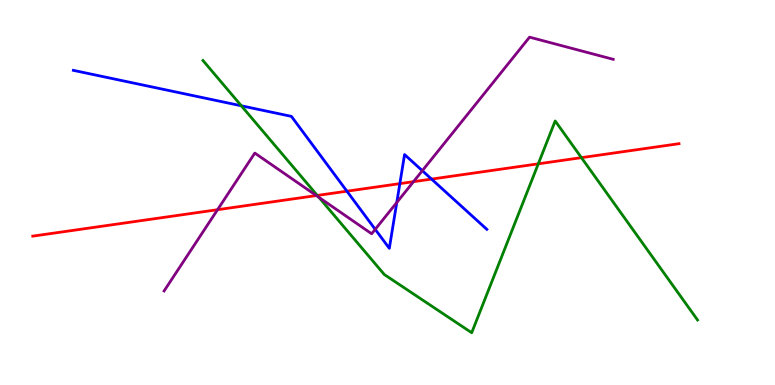[{'lines': ['blue', 'red'], 'intersections': [{'x': 4.48, 'y': 5.03}, {'x': 5.16, 'y': 5.23}, {'x': 5.57, 'y': 5.35}]}, {'lines': ['green', 'red'], 'intersections': [{'x': 4.09, 'y': 4.92}, {'x': 6.95, 'y': 5.74}, {'x': 7.5, 'y': 5.91}]}, {'lines': ['purple', 'red'], 'intersections': [{'x': 2.81, 'y': 4.55}, {'x': 4.08, 'y': 4.92}, {'x': 5.34, 'y': 5.28}]}, {'lines': ['blue', 'green'], 'intersections': [{'x': 3.11, 'y': 7.25}]}, {'lines': ['blue', 'purple'], 'intersections': [{'x': 4.84, 'y': 4.04}, {'x': 5.12, 'y': 4.74}, {'x': 5.45, 'y': 5.57}]}, {'lines': ['green', 'purple'], 'intersections': [{'x': 4.11, 'y': 4.87}]}]